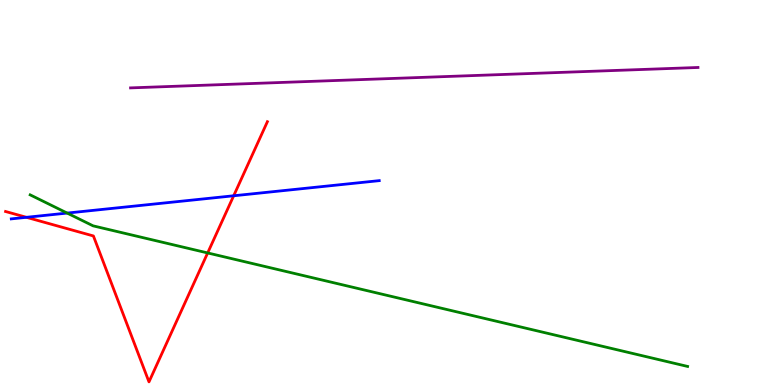[{'lines': ['blue', 'red'], 'intersections': [{'x': 0.341, 'y': 4.36}, {'x': 3.02, 'y': 4.92}]}, {'lines': ['green', 'red'], 'intersections': [{'x': 2.68, 'y': 3.43}]}, {'lines': ['purple', 'red'], 'intersections': []}, {'lines': ['blue', 'green'], 'intersections': [{'x': 0.867, 'y': 4.47}]}, {'lines': ['blue', 'purple'], 'intersections': []}, {'lines': ['green', 'purple'], 'intersections': []}]